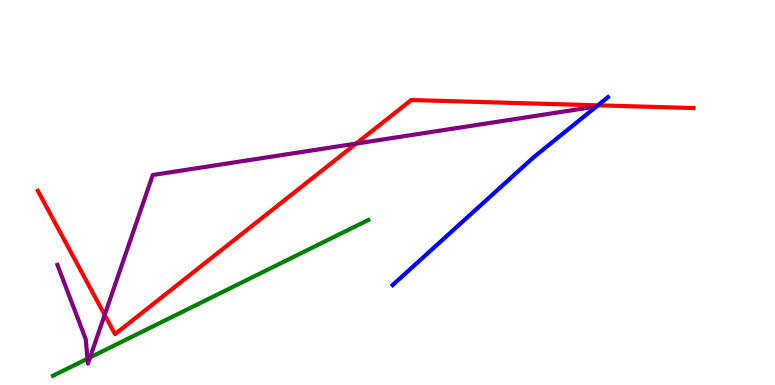[{'lines': ['blue', 'red'], 'intersections': [{'x': 7.71, 'y': 7.26}]}, {'lines': ['green', 'red'], 'intersections': []}, {'lines': ['purple', 'red'], 'intersections': [{'x': 1.35, 'y': 1.82}, {'x': 4.6, 'y': 6.27}]}, {'lines': ['blue', 'green'], 'intersections': []}, {'lines': ['blue', 'purple'], 'intersections': []}, {'lines': ['green', 'purple'], 'intersections': [{'x': 1.13, 'y': 0.682}, {'x': 1.16, 'y': 0.715}]}]